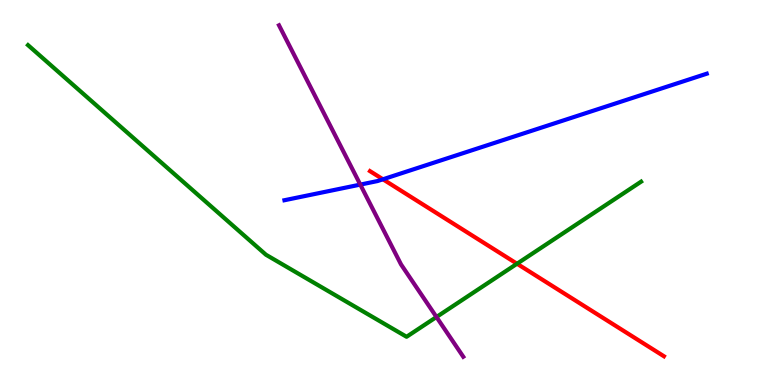[{'lines': ['blue', 'red'], 'intersections': [{'x': 4.94, 'y': 5.34}]}, {'lines': ['green', 'red'], 'intersections': [{'x': 6.67, 'y': 3.15}]}, {'lines': ['purple', 'red'], 'intersections': []}, {'lines': ['blue', 'green'], 'intersections': []}, {'lines': ['blue', 'purple'], 'intersections': [{'x': 4.65, 'y': 5.21}]}, {'lines': ['green', 'purple'], 'intersections': [{'x': 5.63, 'y': 1.77}]}]